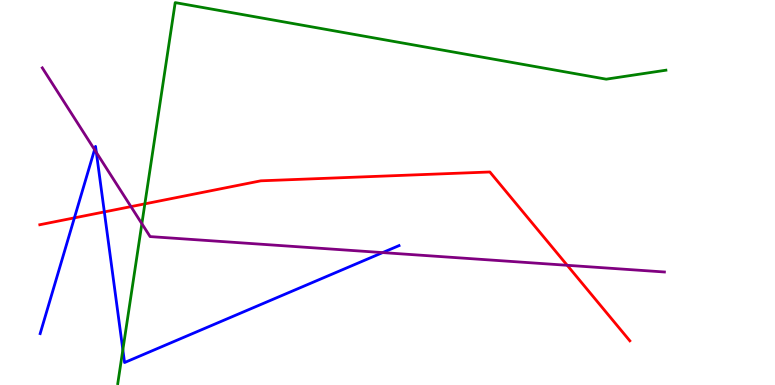[{'lines': ['blue', 'red'], 'intersections': [{'x': 0.96, 'y': 4.34}, {'x': 1.35, 'y': 4.5}]}, {'lines': ['green', 'red'], 'intersections': [{'x': 1.87, 'y': 4.7}]}, {'lines': ['purple', 'red'], 'intersections': [{'x': 1.69, 'y': 4.63}, {'x': 7.32, 'y': 3.11}]}, {'lines': ['blue', 'green'], 'intersections': [{'x': 1.59, 'y': 0.914}]}, {'lines': ['blue', 'purple'], 'intersections': [{'x': 1.22, 'y': 6.11}, {'x': 1.24, 'y': 6.04}, {'x': 4.94, 'y': 3.44}]}, {'lines': ['green', 'purple'], 'intersections': [{'x': 1.83, 'y': 4.19}]}]